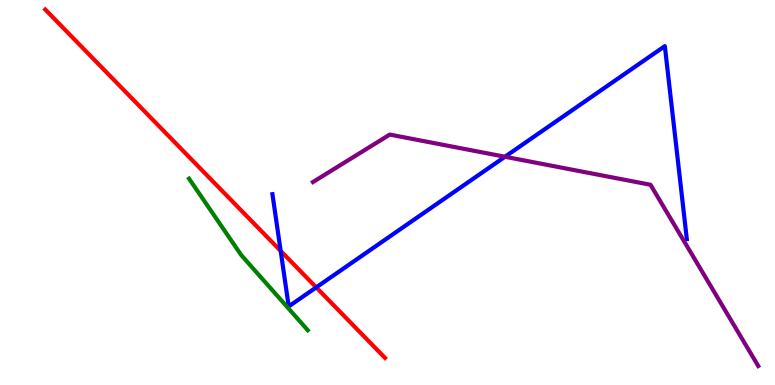[{'lines': ['blue', 'red'], 'intersections': [{'x': 3.62, 'y': 3.48}, {'x': 4.08, 'y': 2.54}]}, {'lines': ['green', 'red'], 'intersections': []}, {'lines': ['purple', 'red'], 'intersections': []}, {'lines': ['blue', 'green'], 'intersections': []}, {'lines': ['blue', 'purple'], 'intersections': [{'x': 6.52, 'y': 5.93}]}, {'lines': ['green', 'purple'], 'intersections': []}]